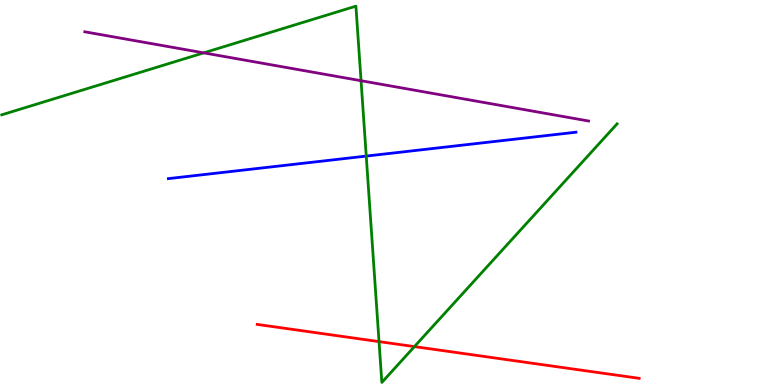[{'lines': ['blue', 'red'], 'intersections': []}, {'lines': ['green', 'red'], 'intersections': [{'x': 4.89, 'y': 1.13}, {'x': 5.35, 'y': 0.997}]}, {'lines': ['purple', 'red'], 'intersections': []}, {'lines': ['blue', 'green'], 'intersections': [{'x': 4.73, 'y': 5.95}]}, {'lines': ['blue', 'purple'], 'intersections': []}, {'lines': ['green', 'purple'], 'intersections': [{'x': 2.63, 'y': 8.63}, {'x': 4.66, 'y': 7.9}]}]